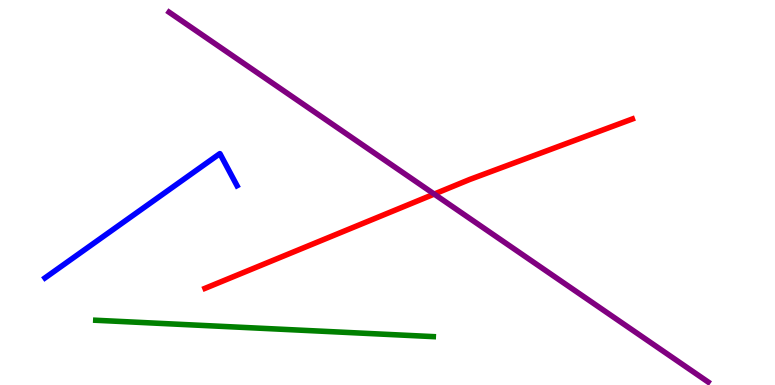[{'lines': ['blue', 'red'], 'intersections': []}, {'lines': ['green', 'red'], 'intersections': []}, {'lines': ['purple', 'red'], 'intersections': [{'x': 5.6, 'y': 4.96}]}, {'lines': ['blue', 'green'], 'intersections': []}, {'lines': ['blue', 'purple'], 'intersections': []}, {'lines': ['green', 'purple'], 'intersections': []}]